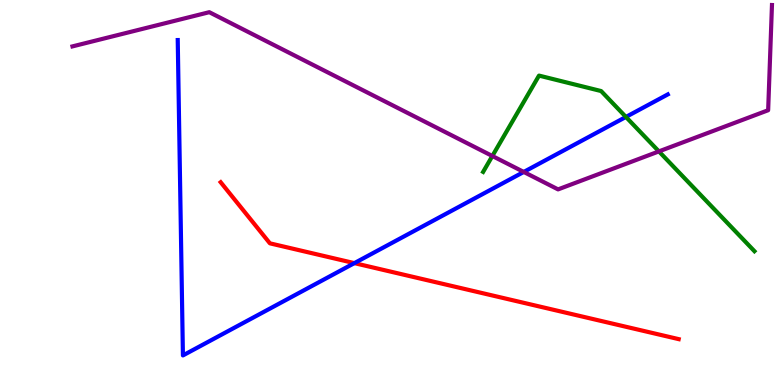[{'lines': ['blue', 'red'], 'intersections': [{'x': 4.57, 'y': 3.17}]}, {'lines': ['green', 'red'], 'intersections': []}, {'lines': ['purple', 'red'], 'intersections': []}, {'lines': ['blue', 'green'], 'intersections': [{'x': 8.08, 'y': 6.96}]}, {'lines': ['blue', 'purple'], 'intersections': [{'x': 6.76, 'y': 5.53}]}, {'lines': ['green', 'purple'], 'intersections': [{'x': 6.35, 'y': 5.95}, {'x': 8.5, 'y': 6.07}]}]